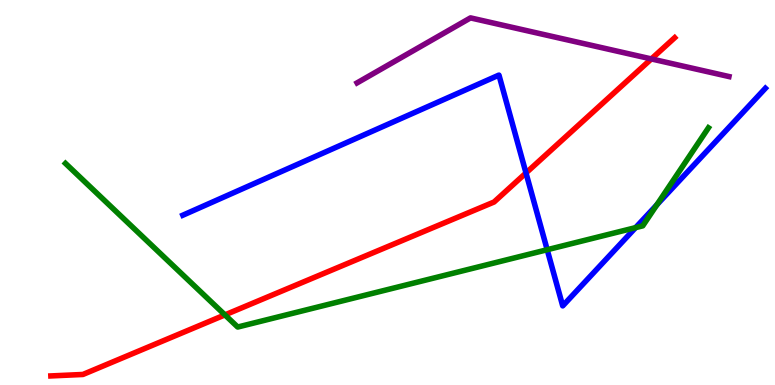[{'lines': ['blue', 'red'], 'intersections': [{'x': 6.79, 'y': 5.51}]}, {'lines': ['green', 'red'], 'intersections': [{'x': 2.9, 'y': 1.82}]}, {'lines': ['purple', 'red'], 'intersections': [{'x': 8.4, 'y': 8.47}]}, {'lines': ['blue', 'green'], 'intersections': [{'x': 7.06, 'y': 3.51}, {'x': 8.2, 'y': 4.09}, {'x': 8.48, 'y': 4.68}]}, {'lines': ['blue', 'purple'], 'intersections': []}, {'lines': ['green', 'purple'], 'intersections': []}]